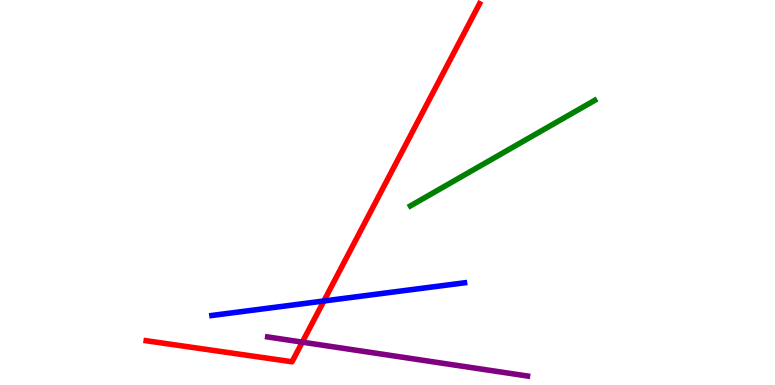[{'lines': ['blue', 'red'], 'intersections': [{'x': 4.18, 'y': 2.18}]}, {'lines': ['green', 'red'], 'intersections': []}, {'lines': ['purple', 'red'], 'intersections': [{'x': 3.9, 'y': 1.11}]}, {'lines': ['blue', 'green'], 'intersections': []}, {'lines': ['blue', 'purple'], 'intersections': []}, {'lines': ['green', 'purple'], 'intersections': []}]